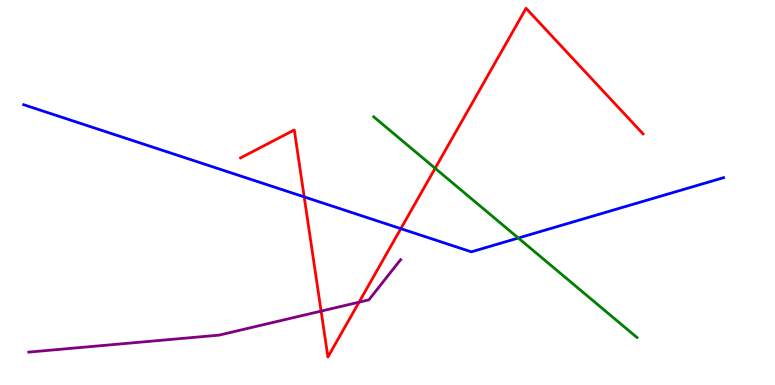[{'lines': ['blue', 'red'], 'intersections': [{'x': 3.93, 'y': 4.89}, {'x': 5.17, 'y': 4.06}]}, {'lines': ['green', 'red'], 'intersections': [{'x': 5.61, 'y': 5.63}]}, {'lines': ['purple', 'red'], 'intersections': [{'x': 4.14, 'y': 1.92}, {'x': 4.63, 'y': 2.15}]}, {'lines': ['blue', 'green'], 'intersections': [{'x': 6.69, 'y': 3.82}]}, {'lines': ['blue', 'purple'], 'intersections': []}, {'lines': ['green', 'purple'], 'intersections': []}]